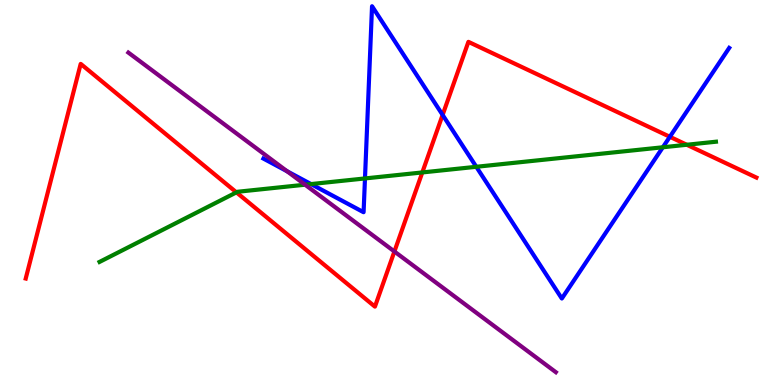[{'lines': ['blue', 'red'], 'intersections': [{'x': 5.71, 'y': 7.02}, {'x': 8.64, 'y': 6.45}]}, {'lines': ['green', 'red'], 'intersections': [{'x': 3.05, 'y': 5.0}, {'x': 5.45, 'y': 5.52}, {'x': 8.86, 'y': 6.24}]}, {'lines': ['purple', 'red'], 'intersections': [{'x': 5.09, 'y': 3.47}]}, {'lines': ['blue', 'green'], 'intersections': [{'x': 4.01, 'y': 5.22}, {'x': 4.71, 'y': 5.37}, {'x': 6.15, 'y': 5.67}, {'x': 8.55, 'y': 6.17}]}, {'lines': ['blue', 'purple'], 'intersections': [{'x': 3.7, 'y': 5.55}]}, {'lines': ['green', 'purple'], 'intersections': [{'x': 3.94, 'y': 5.2}]}]